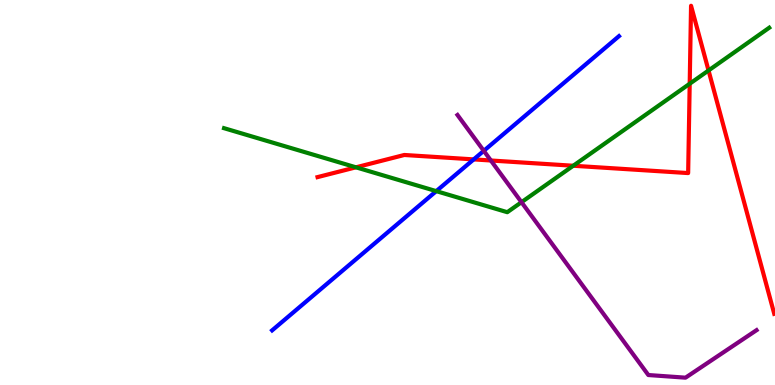[{'lines': ['blue', 'red'], 'intersections': [{'x': 6.11, 'y': 5.86}]}, {'lines': ['green', 'red'], 'intersections': [{'x': 4.59, 'y': 5.65}, {'x': 7.4, 'y': 5.69}, {'x': 8.9, 'y': 7.82}, {'x': 9.14, 'y': 8.17}]}, {'lines': ['purple', 'red'], 'intersections': [{'x': 6.33, 'y': 5.83}]}, {'lines': ['blue', 'green'], 'intersections': [{'x': 5.63, 'y': 5.04}]}, {'lines': ['blue', 'purple'], 'intersections': [{'x': 6.24, 'y': 6.08}]}, {'lines': ['green', 'purple'], 'intersections': [{'x': 6.73, 'y': 4.75}]}]